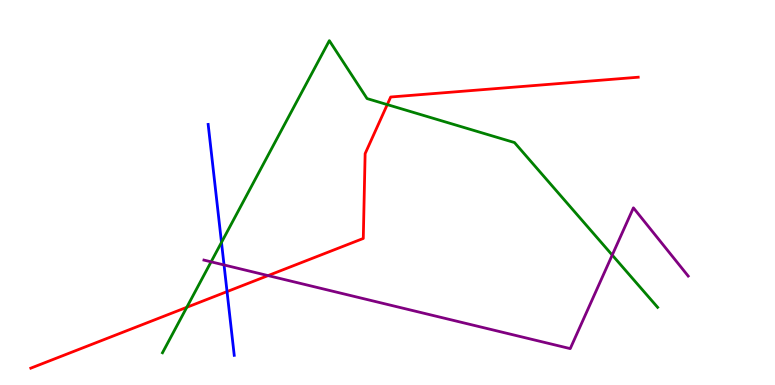[{'lines': ['blue', 'red'], 'intersections': [{'x': 2.93, 'y': 2.43}]}, {'lines': ['green', 'red'], 'intersections': [{'x': 2.41, 'y': 2.02}, {'x': 5.0, 'y': 7.28}]}, {'lines': ['purple', 'red'], 'intersections': [{'x': 3.46, 'y': 2.84}]}, {'lines': ['blue', 'green'], 'intersections': [{'x': 2.86, 'y': 3.7}]}, {'lines': ['blue', 'purple'], 'intersections': [{'x': 2.89, 'y': 3.12}]}, {'lines': ['green', 'purple'], 'intersections': [{'x': 2.72, 'y': 3.2}, {'x': 7.9, 'y': 3.37}]}]